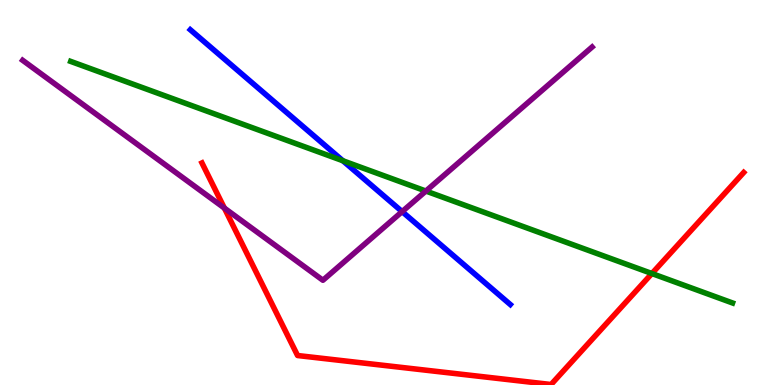[{'lines': ['blue', 'red'], 'intersections': []}, {'lines': ['green', 'red'], 'intersections': [{'x': 8.41, 'y': 2.9}]}, {'lines': ['purple', 'red'], 'intersections': [{'x': 2.9, 'y': 4.6}]}, {'lines': ['blue', 'green'], 'intersections': [{'x': 4.42, 'y': 5.82}]}, {'lines': ['blue', 'purple'], 'intersections': [{'x': 5.19, 'y': 4.5}]}, {'lines': ['green', 'purple'], 'intersections': [{'x': 5.5, 'y': 5.04}]}]